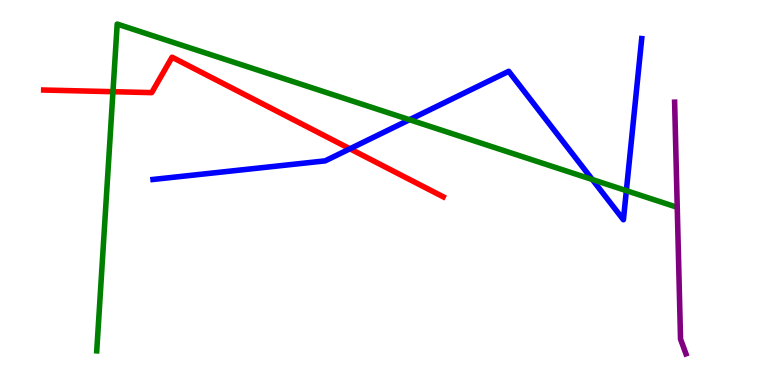[{'lines': ['blue', 'red'], 'intersections': [{'x': 4.52, 'y': 6.14}]}, {'lines': ['green', 'red'], 'intersections': [{'x': 1.46, 'y': 7.62}]}, {'lines': ['purple', 'red'], 'intersections': []}, {'lines': ['blue', 'green'], 'intersections': [{'x': 5.28, 'y': 6.89}, {'x': 7.64, 'y': 5.34}, {'x': 8.08, 'y': 5.05}]}, {'lines': ['blue', 'purple'], 'intersections': []}, {'lines': ['green', 'purple'], 'intersections': []}]